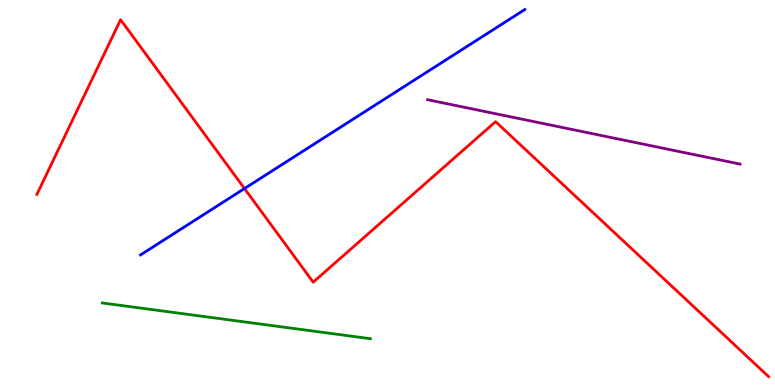[{'lines': ['blue', 'red'], 'intersections': [{'x': 3.15, 'y': 5.1}]}, {'lines': ['green', 'red'], 'intersections': []}, {'lines': ['purple', 'red'], 'intersections': []}, {'lines': ['blue', 'green'], 'intersections': []}, {'lines': ['blue', 'purple'], 'intersections': []}, {'lines': ['green', 'purple'], 'intersections': []}]